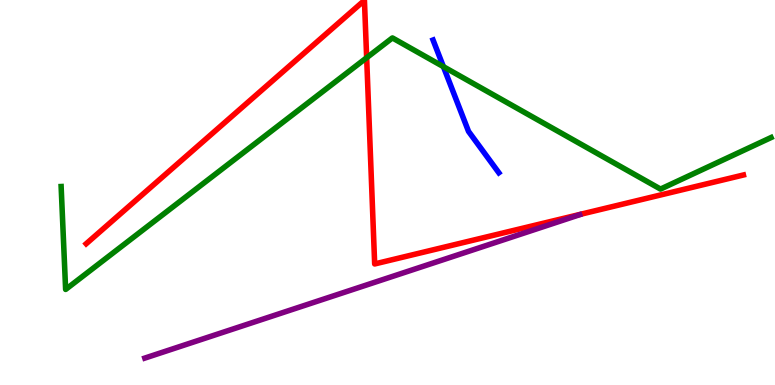[{'lines': ['blue', 'red'], 'intersections': []}, {'lines': ['green', 'red'], 'intersections': [{'x': 4.73, 'y': 8.5}]}, {'lines': ['purple', 'red'], 'intersections': []}, {'lines': ['blue', 'green'], 'intersections': [{'x': 5.72, 'y': 8.27}]}, {'lines': ['blue', 'purple'], 'intersections': []}, {'lines': ['green', 'purple'], 'intersections': []}]